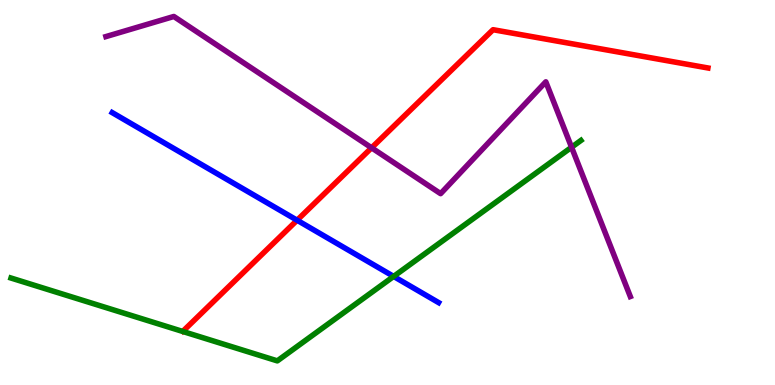[{'lines': ['blue', 'red'], 'intersections': [{'x': 3.83, 'y': 4.28}]}, {'lines': ['green', 'red'], 'intersections': []}, {'lines': ['purple', 'red'], 'intersections': [{'x': 4.79, 'y': 6.16}]}, {'lines': ['blue', 'green'], 'intersections': [{'x': 5.08, 'y': 2.82}]}, {'lines': ['blue', 'purple'], 'intersections': []}, {'lines': ['green', 'purple'], 'intersections': [{'x': 7.37, 'y': 6.18}]}]